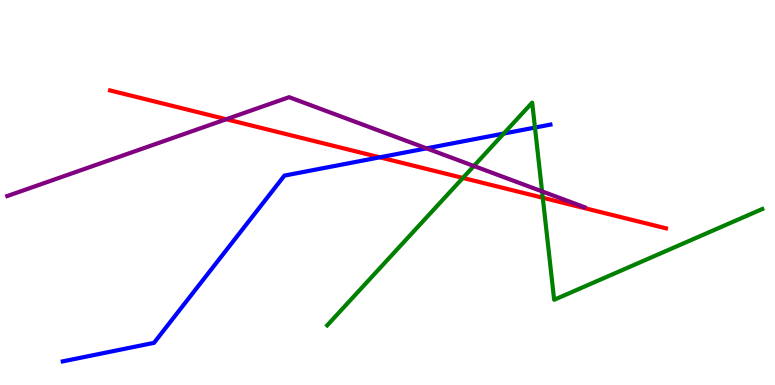[{'lines': ['blue', 'red'], 'intersections': [{'x': 4.9, 'y': 5.91}]}, {'lines': ['green', 'red'], 'intersections': [{'x': 5.97, 'y': 5.38}, {'x': 7.0, 'y': 4.86}]}, {'lines': ['purple', 'red'], 'intersections': [{'x': 2.92, 'y': 6.9}]}, {'lines': ['blue', 'green'], 'intersections': [{'x': 6.5, 'y': 6.53}, {'x': 6.9, 'y': 6.69}]}, {'lines': ['blue', 'purple'], 'intersections': [{'x': 5.5, 'y': 6.15}]}, {'lines': ['green', 'purple'], 'intersections': [{'x': 6.11, 'y': 5.69}, {'x': 6.99, 'y': 5.03}]}]